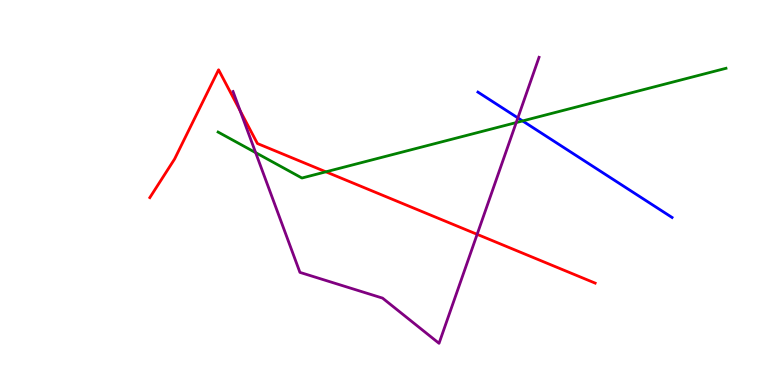[{'lines': ['blue', 'red'], 'intersections': []}, {'lines': ['green', 'red'], 'intersections': [{'x': 4.21, 'y': 5.54}]}, {'lines': ['purple', 'red'], 'intersections': [{'x': 3.1, 'y': 7.13}, {'x': 6.16, 'y': 3.91}]}, {'lines': ['blue', 'green'], 'intersections': [{'x': 6.74, 'y': 6.86}]}, {'lines': ['blue', 'purple'], 'intersections': [{'x': 6.68, 'y': 6.94}]}, {'lines': ['green', 'purple'], 'intersections': [{'x': 3.3, 'y': 6.04}, {'x': 6.66, 'y': 6.82}]}]